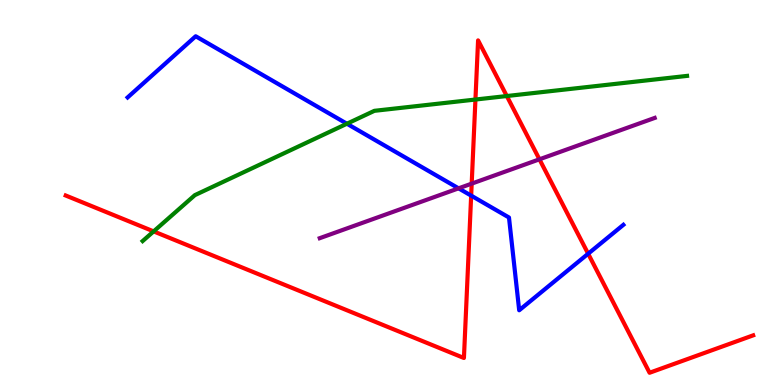[{'lines': ['blue', 'red'], 'intersections': [{'x': 6.08, 'y': 4.92}, {'x': 7.59, 'y': 3.41}]}, {'lines': ['green', 'red'], 'intersections': [{'x': 1.98, 'y': 3.99}, {'x': 6.13, 'y': 7.41}, {'x': 6.54, 'y': 7.51}]}, {'lines': ['purple', 'red'], 'intersections': [{'x': 6.09, 'y': 5.23}, {'x': 6.96, 'y': 5.86}]}, {'lines': ['blue', 'green'], 'intersections': [{'x': 4.48, 'y': 6.79}]}, {'lines': ['blue', 'purple'], 'intersections': [{'x': 5.92, 'y': 5.11}]}, {'lines': ['green', 'purple'], 'intersections': []}]